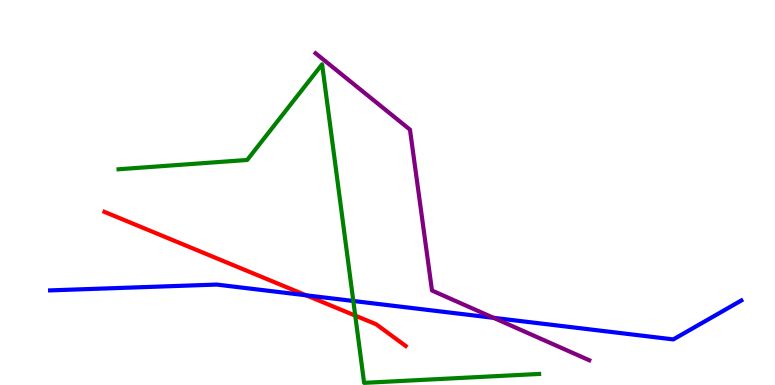[{'lines': ['blue', 'red'], 'intersections': [{'x': 3.95, 'y': 2.33}]}, {'lines': ['green', 'red'], 'intersections': [{'x': 4.58, 'y': 1.8}]}, {'lines': ['purple', 'red'], 'intersections': []}, {'lines': ['blue', 'green'], 'intersections': [{'x': 4.56, 'y': 2.18}]}, {'lines': ['blue', 'purple'], 'intersections': [{'x': 6.37, 'y': 1.74}]}, {'lines': ['green', 'purple'], 'intersections': []}]